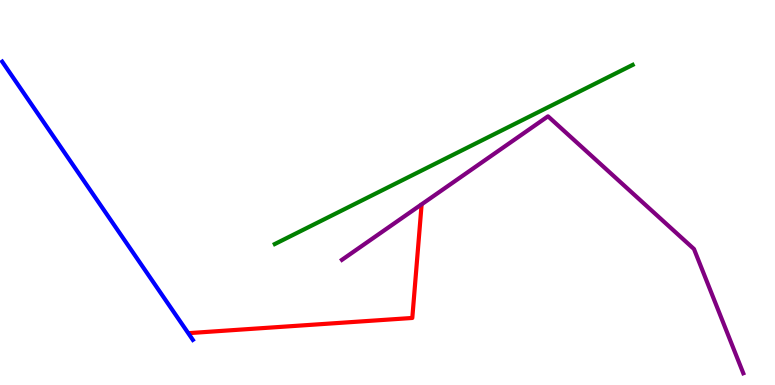[{'lines': ['blue', 'red'], 'intersections': []}, {'lines': ['green', 'red'], 'intersections': []}, {'lines': ['purple', 'red'], 'intersections': []}, {'lines': ['blue', 'green'], 'intersections': []}, {'lines': ['blue', 'purple'], 'intersections': []}, {'lines': ['green', 'purple'], 'intersections': []}]